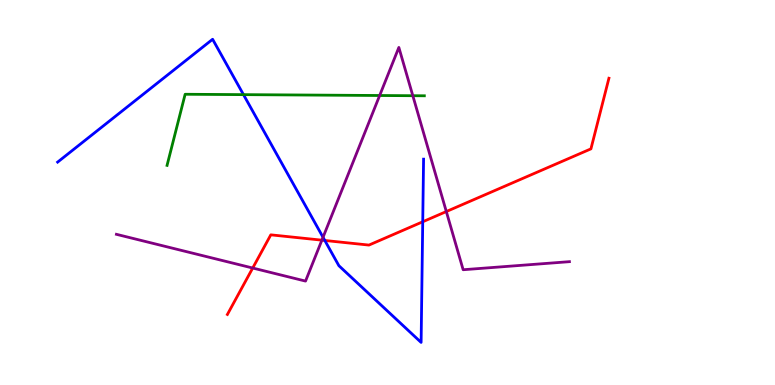[{'lines': ['blue', 'red'], 'intersections': [{'x': 4.19, 'y': 3.75}, {'x': 5.45, 'y': 4.24}]}, {'lines': ['green', 'red'], 'intersections': []}, {'lines': ['purple', 'red'], 'intersections': [{'x': 3.26, 'y': 3.04}, {'x': 4.15, 'y': 3.76}, {'x': 5.76, 'y': 4.51}]}, {'lines': ['blue', 'green'], 'intersections': [{'x': 3.14, 'y': 7.54}]}, {'lines': ['blue', 'purple'], 'intersections': [{'x': 4.17, 'y': 3.84}]}, {'lines': ['green', 'purple'], 'intersections': [{'x': 4.9, 'y': 7.52}, {'x': 5.33, 'y': 7.51}]}]